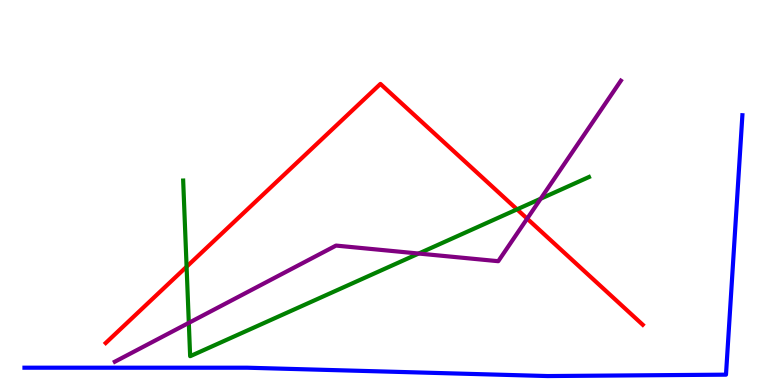[{'lines': ['blue', 'red'], 'intersections': []}, {'lines': ['green', 'red'], 'intersections': [{'x': 2.41, 'y': 3.07}, {'x': 6.67, 'y': 4.56}]}, {'lines': ['purple', 'red'], 'intersections': [{'x': 6.8, 'y': 4.32}]}, {'lines': ['blue', 'green'], 'intersections': []}, {'lines': ['blue', 'purple'], 'intersections': []}, {'lines': ['green', 'purple'], 'intersections': [{'x': 2.44, 'y': 1.61}, {'x': 5.4, 'y': 3.41}, {'x': 6.98, 'y': 4.84}]}]